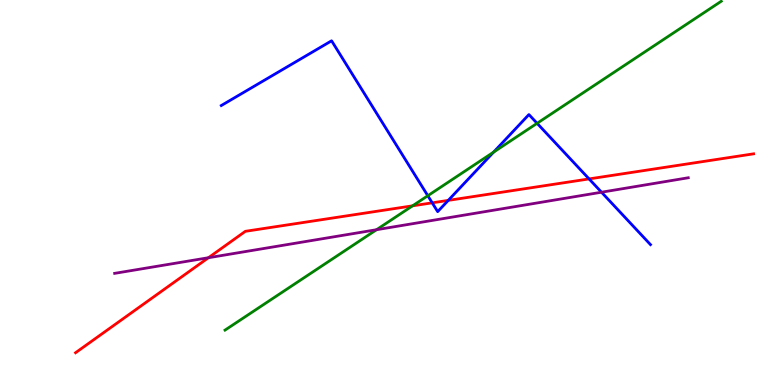[{'lines': ['blue', 'red'], 'intersections': [{'x': 5.58, 'y': 4.73}, {'x': 5.78, 'y': 4.8}, {'x': 7.6, 'y': 5.35}]}, {'lines': ['green', 'red'], 'intersections': [{'x': 5.32, 'y': 4.65}]}, {'lines': ['purple', 'red'], 'intersections': [{'x': 2.69, 'y': 3.31}]}, {'lines': ['blue', 'green'], 'intersections': [{'x': 5.52, 'y': 4.92}, {'x': 6.37, 'y': 6.05}, {'x': 6.93, 'y': 6.8}]}, {'lines': ['blue', 'purple'], 'intersections': [{'x': 7.76, 'y': 5.01}]}, {'lines': ['green', 'purple'], 'intersections': [{'x': 4.86, 'y': 4.03}]}]